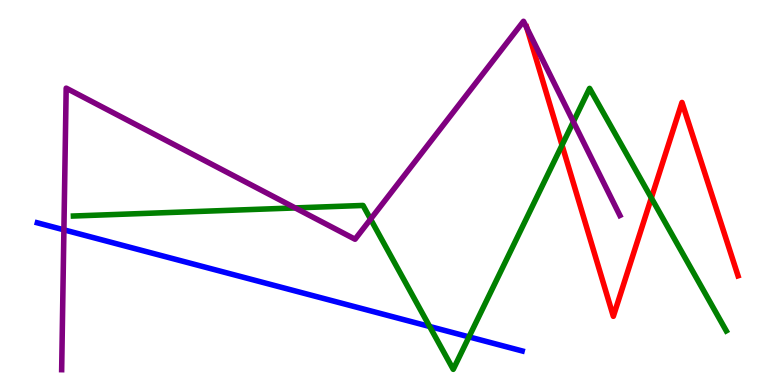[{'lines': ['blue', 'red'], 'intersections': []}, {'lines': ['green', 'red'], 'intersections': [{'x': 7.25, 'y': 6.23}, {'x': 8.4, 'y': 4.86}]}, {'lines': ['purple', 'red'], 'intersections': [{'x': 6.8, 'y': 9.27}]}, {'lines': ['blue', 'green'], 'intersections': [{'x': 5.54, 'y': 1.52}, {'x': 6.05, 'y': 1.25}]}, {'lines': ['blue', 'purple'], 'intersections': [{'x': 0.825, 'y': 4.03}]}, {'lines': ['green', 'purple'], 'intersections': [{'x': 3.81, 'y': 4.6}, {'x': 4.78, 'y': 4.31}, {'x': 7.4, 'y': 6.84}]}]